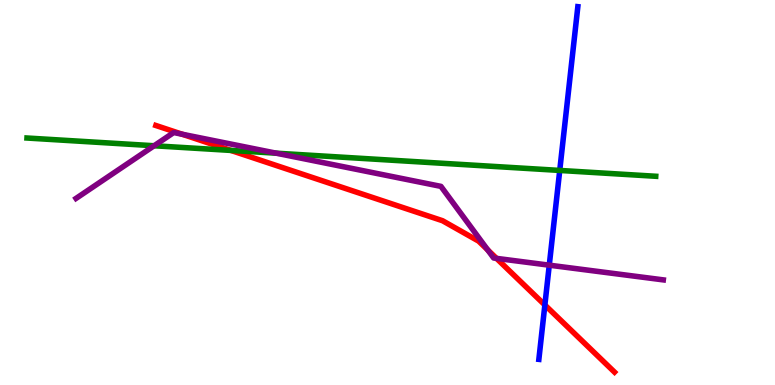[{'lines': ['blue', 'red'], 'intersections': [{'x': 7.03, 'y': 2.08}]}, {'lines': ['green', 'red'], 'intersections': [{'x': 2.98, 'y': 6.09}]}, {'lines': ['purple', 'red'], 'intersections': [{'x': 2.35, 'y': 6.51}, {'x': 6.29, 'y': 3.51}, {'x': 6.41, 'y': 3.29}]}, {'lines': ['blue', 'green'], 'intersections': [{'x': 7.22, 'y': 5.57}]}, {'lines': ['blue', 'purple'], 'intersections': [{'x': 7.09, 'y': 3.11}]}, {'lines': ['green', 'purple'], 'intersections': [{'x': 1.99, 'y': 6.21}, {'x': 3.56, 'y': 6.02}]}]